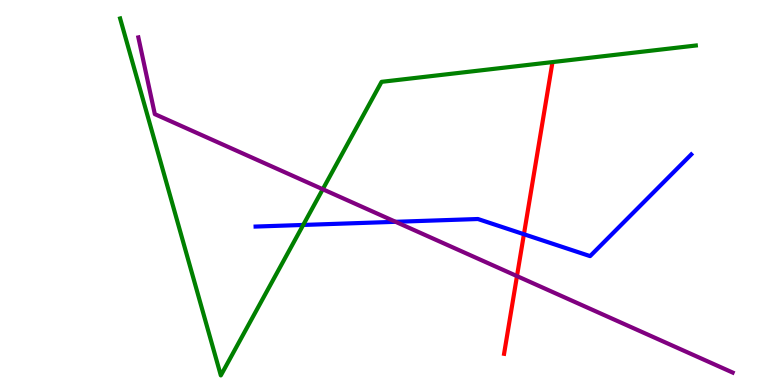[{'lines': ['blue', 'red'], 'intersections': [{'x': 6.76, 'y': 3.92}]}, {'lines': ['green', 'red'], 'intersections': []}, {'lines': ['purple', 'red'], 'intersections': [{'x': 6.67, 'y': 2.83}]}, {'lines': ['blue', 'green'], 'intersections': [{'x': 3.91, 'y': 4.16}]}, {'lines': ['blue', 'purple'], 'intersections': [{'x': 5.1, 'y': 4.24}]}, {'lines': ['green', 'purple'], 'intersections': [{'x': 4.16, 'y': 5.08}]}]